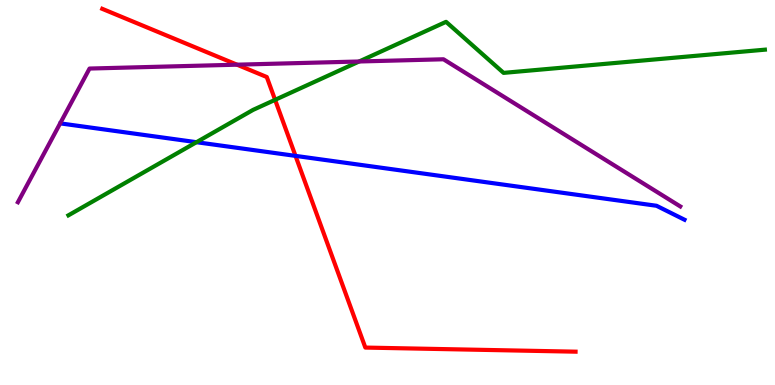[{'lines': ['blue', 'red'], 'intersections': [{'x': 3.81, 'y': 5.95}]}, {'lines': ['green', 'red'], 'intersections': [{'x': 3.55, 'y': 7.41}]}, {'lines': ['purple', 'red'], 'intersections': [{'x': 3.06, 'y': 8.32}]}, {'lines': ['blue', 'green'], 'intersections': [{'x': 2.54, 'y': 6.31}]}, {'lines': ['blue', 'purple'], 'intersections': []}, {'lines': ['green', 'purple'], 'intersections': [{'x': 4.63, 'y': 8.4}]}]